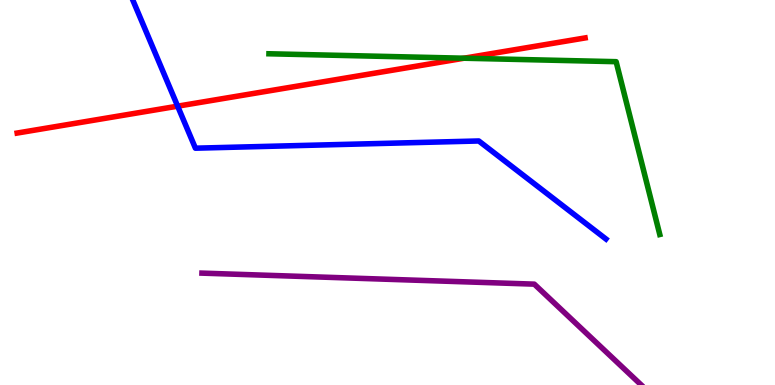[{'lines': ['blue', 'red'], 'intersections': [{'x': 2.29, 'y': 7.24}]}, {'lines': ['green', 'red'], 'intersections': [{'x': 5.99, 'y': 8.49}]}, {'lines': ['purple', 'red'], 'intersections': []}, {'lines': ['blue', 'green'], 'intersections': []}, {'lines': ['blue', 'purple'], 'intersections': []}, {'lines': ['green', 'purple'], 'intersections': []}]